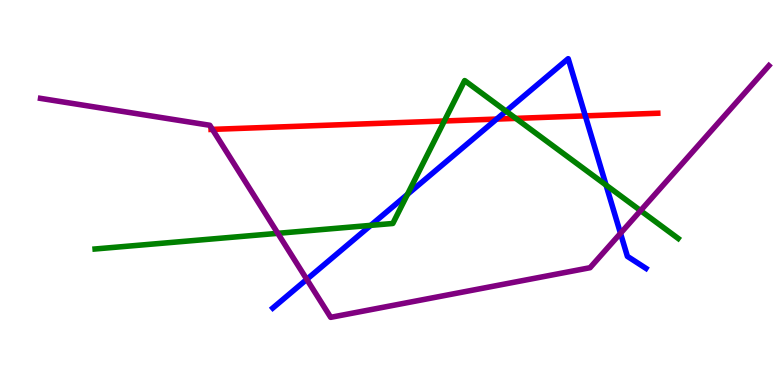[{'lines': ['blue', 'red'], 'intersections': [{'x': 6.41, 'y': 6.91}, {'x': 7.55, 'y': 6.99}]}, {'lines': ['green', 'red'], 'intersections': [{'x': 5.73, 'y': 6.86}, {'x': 6.66, 'y': 6.93}]}, {'lines': ['purple', 'red'], 'intersections': [{'x': 2.74, 'y': 6.64}]}, {'lines': ['blue', 'green'], 'intersections': [{'x': 4.78, 'y': 4.15}, {'x': 5.26, 'y': 4.95}, {'x': 6.53, 'y': 7.11}, {'x': 7.82, 'y': 5.19}]}, {'lines': ['blue', 'purple'], 'intersections': [{'x': 3.96, 'y': 2.74}, {'x': 8.01, 'y': 3.94}]}, {'lines': ['green', 'purple'], 'intersections': [{'x': 3.58, 'y': 3.94}, {'x': 8.27, 'y': 4.53}]}]